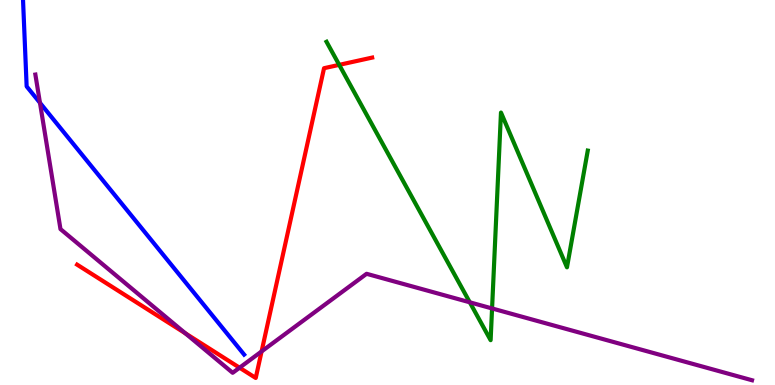[{'lines': ['blue', 'red'], 'intersections': []}, {'lines': ['green', 'red'], 'intersections': [{'x': 4.38, 'y': 8.32}]}, {'lines': ['purple', 'red'], 'intersections': [{'x': 2.39, 'y': 1.34}, {'x': 3.09, 'y': 0.449}, {'x': 3.38, 'y': 0.872}]}, {'lines': ['blue', 'green'], 'intersections': []}, {'lines': ['blue', 'purple'], 'intersections': [{'x': 0.516, 'y': 7.33}]}, {'lines': ['green', 'purple'], 'intersections': [{'x': 6.06, 'y': 2.15}, {'x': 6.35, 'y': 1.99}]}]